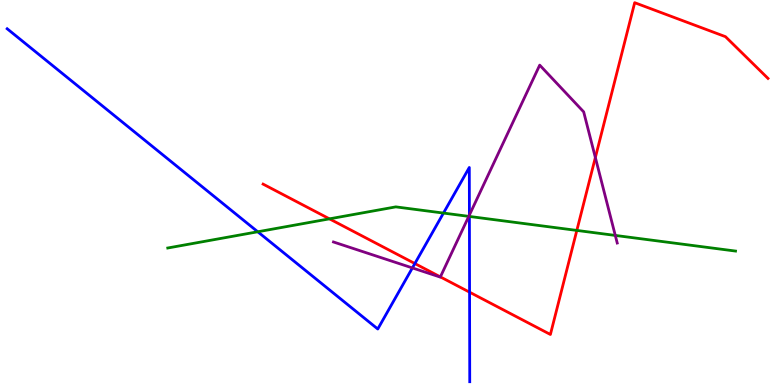[{'lines': ['blue', 'red'], 'intersections': [{'x': 5.35, 'y': 3.15}, {'x': 6.06, 'y': 2.41}]}, {'lines': ['green', 'red'], 'intersections': [{'x': 4.25, 'y': 4.32}, {'x': 7.44, 'y': 4.02}]}, {'lines': ['purple', 'red'], 'intersections': [{'x': 5.68, 'y': 2.81}, {'x': 7.68, 'y': 5.91}]}, {'lines': ['blue', 'green'], 'intersections': [{'x': 3.33, 'y': 3.98}, {'x': 5.72, 'y': 4.47}, {'x': 6.06, 'y': 4.38}]}, {'lines': ['blue', 'purple'], 'intersections': [{'x': 5.32, 'y': 3.04}, {'x': 6.06, 'y': 4.42}]}, {'lines': ['green', 'purple'], 'intersections': [{'x': 6.05, 'y': 4.38}, {'x': 7.94, 'y': 3.89}]}]